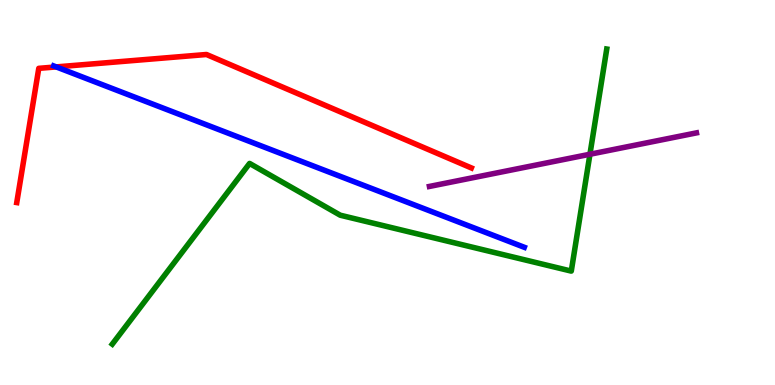[{'lines': ['blue', 'red'], 'intersections': [{'x': 0.726, 'y': 8.26}]}, {'lines': ['green', 'red'], 'intersections': []}, {'lines': ['purple', 'red'], 'intersections': []}, {'lines': ['blue', 'green'], 'intersections': []}, {'lines': ['blue', 'purple'], 'intersections': []}, {'lines': ['green', 'purple'], 'intersections': [{'x': 7.61, 'y': 5.99}]}]